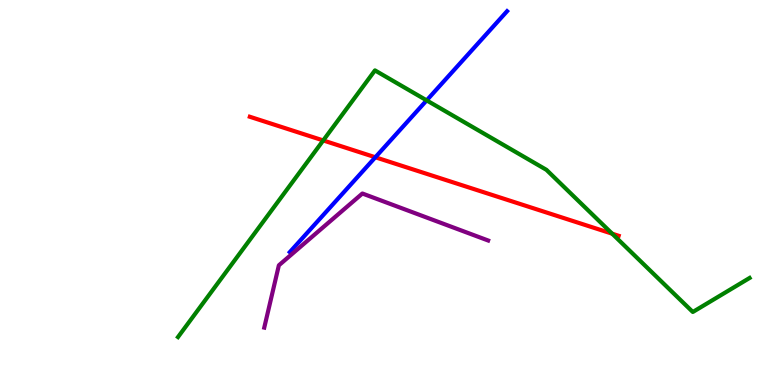[{'lines': ['blue', 'red'], 'intersections': [{'x': 4.84, 'y': 5.92}]}, {'lines': ['green', 'red'], 'intersections': [{'x': 4.17, 'y': 6.35}, {'x': 7.9, 'y': 3.93}]}, {'lines': ['purple', 'red'], 'intersections': []}, {'lines': ['blue', 'green'], 'intersections': [{'x': 5.51, 'y': 7.39}]}, {'lines': ['blue', 'purple'], 'intersections': []}, {'lines': ['green', 'purple'], 'intersections': []}]